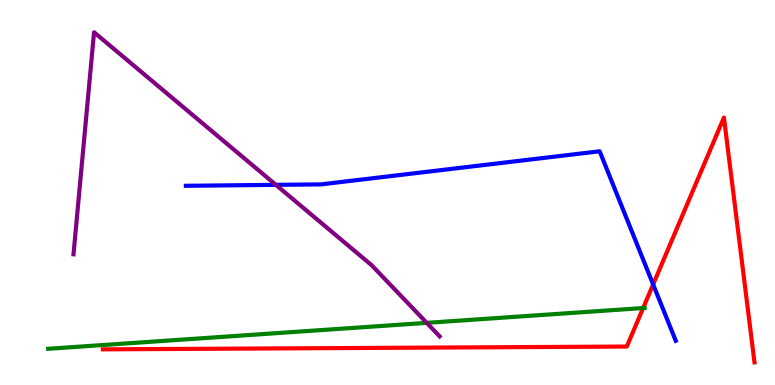[{'lines': ['blue', 'red'], 'intersections': [{'x': 8.43, 'y': 2.61}]}, {'lines': ['green', 'red'], 'intersections': [{'x': 8.3, 'y': 2.0}]}, {'lines': ['purple', 'red'], 'intersections': []}, {'lines': ['blue', 'green'], 'intersections': []}, {'lines': ['blue', 'purple'], 'intersections': [{'x': 3.56, 'y': 5.2}]}, {'lines': ['green', 'purple'], 'intersections': [{'x': 5.51, 'y': 1.61}]}]